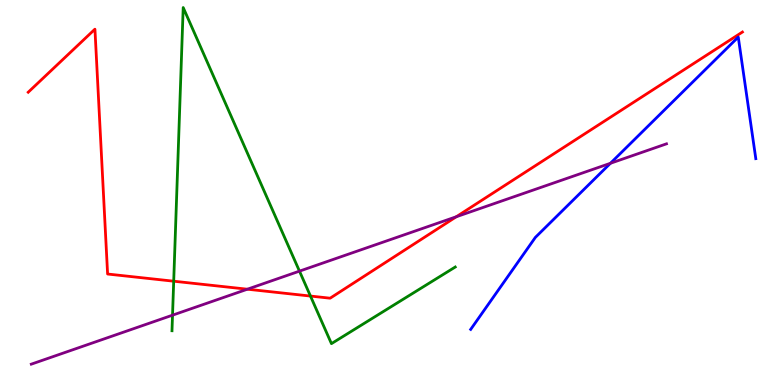[{'lines': ['blue', 'red'], 'intersections': []}, {'lines': ['green', 'red'], 'intersections': [{'x': 2.24, 'y': 2.7}, {'x': 4.01, 'y': 2.31}]}, {'lines': ['purple', 'red'], 'intersections': [{'x': 3.19, 'y': 2.49}, {'x': 5.89, 'y': 4.37}]}, {'lines': ['blue', 'green'], 'intersections': []}, {'lines': ['blue', 'purple'], 'intersections': [{'x': 7.88, 'y': 5.76}]}, {'lines': ['green', 'purple'], 'intersections': [{'x': 2.23, 'y': 1.81}, {'x': 3.86, 'y': 2.96}]}]